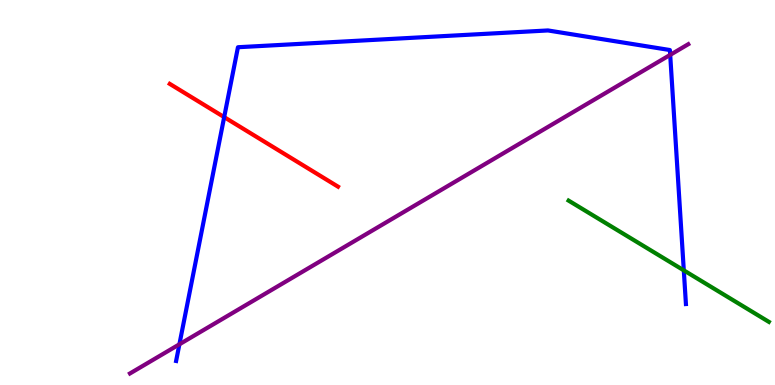[{'lines': ['blue', 'red'], 'intersections': [{'x': 2.89, 'y': 6.96}]}, {'lines': ['green', 'red'], 'intersections': []}, {'lines': ['purple', 'red'], 'intersections': []}, {'lines': ['blue', 'green'], 'intersections': [{'x': 8.82, 'y': 2.98}]}, {'lines': ['blue', 'purple'], 'intersections': [{'x': 2.31, 'y': 1.06}, {'x': 8.65, 'y': 8.57}]}, {'lines': ['green', 'purple'], 'intersections': []}]